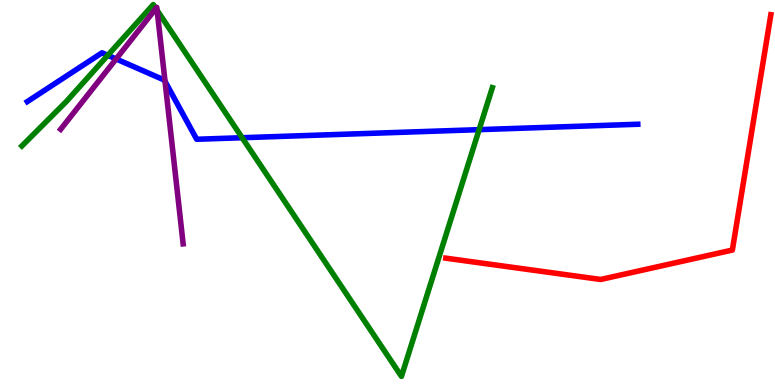[{'lines': ['blue', 'red'], 'intersections': []}, {'lines': ['green', 'red'], 'intersections': []}, {'lines': ['purple', 'red'], 'intersections': []}, {'lines': ['blue', 'green'], 'intersections': [{'x': 1.39, 'y': 8.56}, {'x': 3.12, 'y': 6.42}, {'x': 6.18, 'y': 6.63}]}, {'lines': ['blue', 'purple'], 'intersections': [{'x': 1.5, 'y': 8.47}, {'x': 2.13, 'y': 7.89}]}, {'lines': ['green', 'purple'], 'intersections': [{'x': 2.01, 'y': 9.78}, {'x': 2.03, 'y': 9.73}]}]